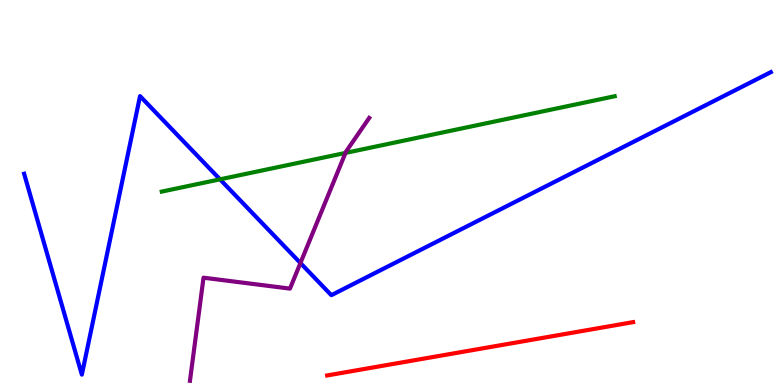[{'lines': ['blue', 'red'], 'intersections': []}, {'lines': ['green', 'red'], 'intersections': []}, {'lines': ['purple', 'red'], 'intersections': []}, {'lines': ['blue', 'green'], 'intersections': [{'x': 2.84, 'y': 5.34}]}, {'lines': ['blue', 'purple'], 'intersections': [{'x': 3.88, 'y': 3.17}]}, {'lines': ['green', 'purple'], 'intersections': [{'x': 4.46, 'y': 6.03}]}]